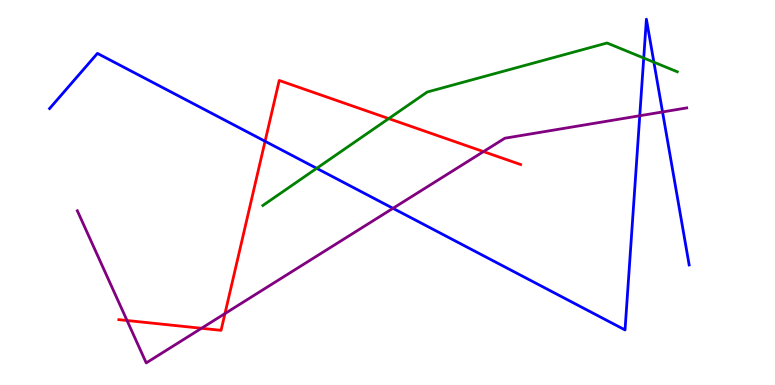[{'lines': ['blue', 'red'], 'intersections': [{'x': 3.42, 'y': 6.33}]}, {'lines': ['green', 'red'], 'intersections': [{'x': 5.02, 'y': 6.92}]}, {'lines': ['purple', 'red'], 'intersections': [{'x': 1.64, 'y': 1.68}, {'x': 2.6, 'y': 1.47}, {'x': 2.9, 'y': 1.86}, {'x': 6.24, 'y': 6.06}]}, {'lines': ['blue', 'green'], 'intersections': [{'x': 4.09, 'y': 5.63}, {'x': 8.31, 'y': 8.49}, {'x': 8.44, 'y': 8.39}]}, {'lines': ['blue', 'purple'], 'intersections': [{'x': 5.07, 'y': 4.59}, {'x': 8.25, 'y': 6.99}, {'x': 8.55, 'y': 7.09}]}, {'lines': ['green', 'purple'], 'intersections': []}]